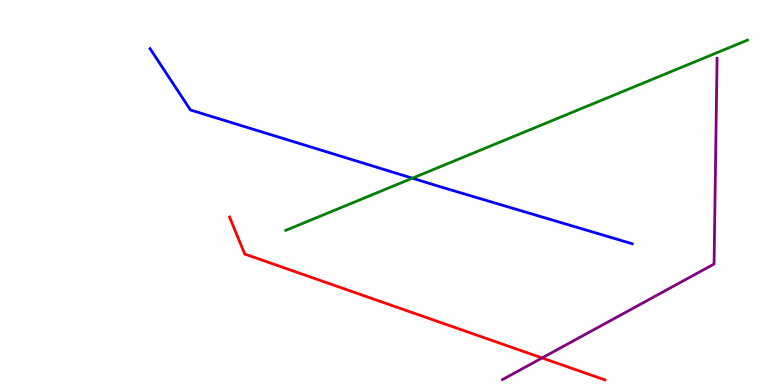[{'lines': ['blue', 'red'], 'intersections': []}, {'lines': ['green', 'red'], 'intersections': []}, {'lines': ['purple', 'red'], 'intersections': [{'x': 6.99, 'y': 0.703}]}, {'lines': ['blue', 'green'], 'intersections': [{'x': 5.32, 'y': 5.37}]}, {'lines': ['blue', 'purple'], 'intersections': []}, {'lines': ['green', 'purple'], 'intersections': []}]